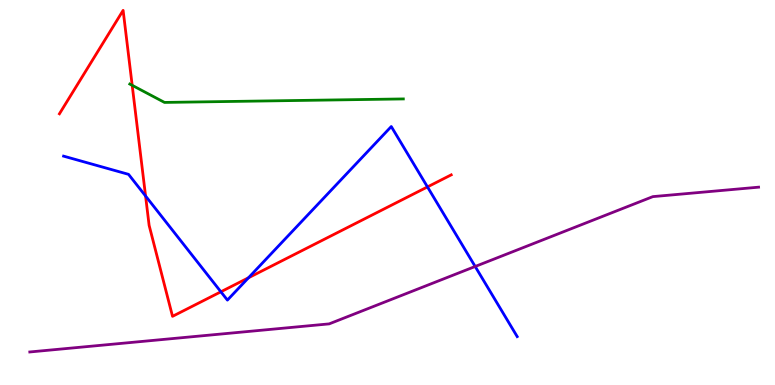[{'lines': ['blue', 'red'], 'intersections': [{'x': 1.88, 'y': 4.91}, {'x': 2.85, 'y': 2.42}, {'x': 3.21, 'y': 2.79}, {'x': 5.52, 'y': 5.14}]}, {'lines': ['green', 'red'], 'intersections': [{'x': 1.71, 'y': 7.78}]}, {'lines': ['purple', 'red'], 'intersections': []}, {'lines': ['blue', 'green'], 'intersections': []}, {'lines': ['blue', 'purple'], 'intersections': [{'x': 6.13, 'y': 3.08}]}, {'lines': ['green', 'purple'], 'intersections': []}]